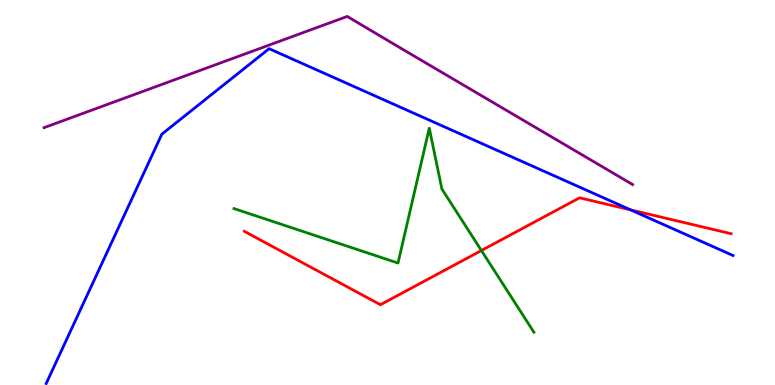[{'lines': ['blue', 'red'], 'intersections': [{'x': 8.14, 'y': 4.55}]}, {'lines': ['green', 'red'], 'intersections': [{'x': 6.21, 'y': 3.49}]}, {'lines': ['purple', 'red'], 'intersections': []}, {'lines': ['blue', 'green'], 'intersections': []}, {'lines': ['blue', 'purple'], 'intersections': []}, {'lines': ['green', 'purple'], 'intersections': []}]